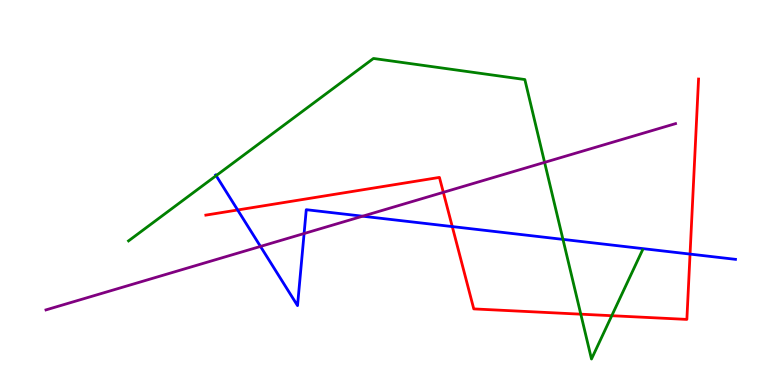[{'lines': ['blue', 'red'], 'intersections': [{'x': 3.07, 'y': 4.55}, {'x': 5.84, 'y': 4.11}, {'x': 8.9, 'y': 3.4}]}, {'lines': ['green', 'red'], 'intersections': [{'x': 7.49, 'y': 1.84}, {'x': 7.89, 'y': 1.8}]}, {'lines': ['purple', 'red'], 'intersections': [{'x': 5.72, 'y': 5.0}]}, {'lines': ['blue', 'green'], 'intersections': [{'x': 2.79, 'y': 5.44}, {'x': 7.26, 'y': 3.78}]}, {'lines': ['blue', 'purple'], 'intersections': [{'x': 3.36, 'y': 3.6}, {'x': 3.92, 'y': 3.93}, {'x': 4.68, 'y': 4.38}]}, {'lines': ['green', 'purple'], 'intersections': [{'x': 7.03, 'y': 5.78}]}]